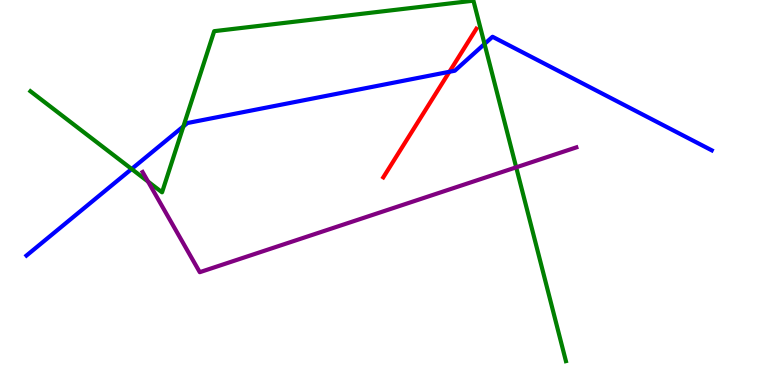[{'lines': ['blue', 'red'], 'intersections': [{'x': 5.8, 'y': 8.14}]}, {'lines': ['green', 'red'], 'intersections': []}, {'lines': ['purple', 'red'], 'intersections': []}, {'lines': ['blue', 'green'], 'intersections': [{'x': 1.7, 'y': 5.61}, {'x': 2.37, 'y': 6.72}, {'x': 6.25, 'y': 8.86}]}, {'lines': ['blue', 'purple'], 'intersections': []}, {'lines': ['green', 'purple'], 'intersections': [{'x': 1.91, 'y': 5.28}, {'x': 6.66, 'y': 5.65}]}]